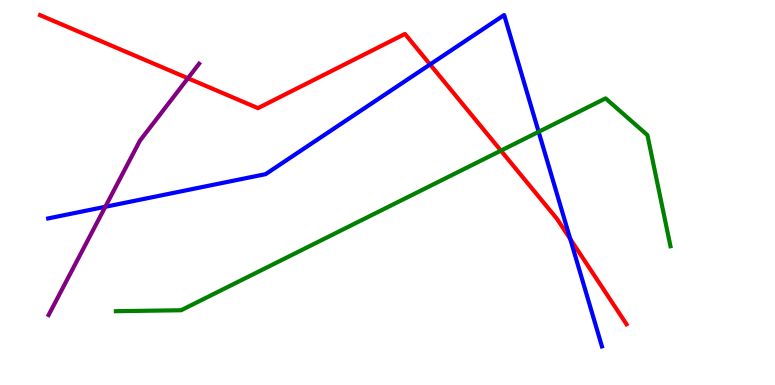[{'lines': ['blue', 'red'], 'intersections': [{'x': 5.55, 'y': 8.33}, {'x': 7.36, 'y': 3.79}]}, {'lines': ['green', 'red'], 'intersections': [{'x': 6.46, 'y': 6.09}]}, {'lines': ['purple', 'red'], 'intersections': [{'x': 2.43, 'y': 7.97}]}, {'lines': ['blue', 'green'], 'intersections': [{'x': 6.95, 'y': 6.58}]}, {'lines': ['blue', 'purple'], 'intersections': [{'x': 1.36, 'y': 4.63}]}, {'lines': ['green', 'purple'], 'intersections': []}]